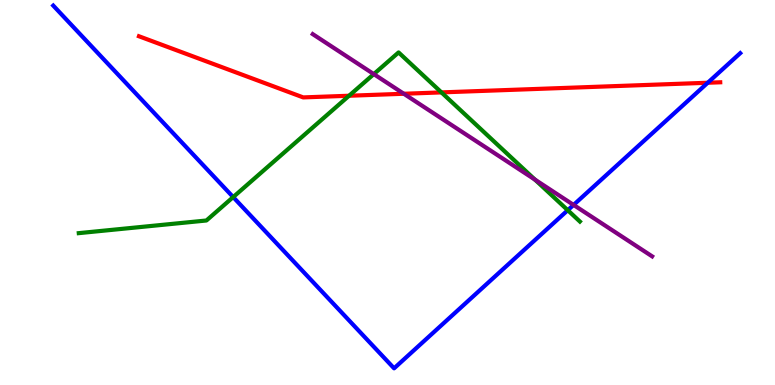[{'lines': ['blue', 'red'], 'intersections': [{'x': 9.13, 'y': 7.85}]}, {'lines': ['green', 'red'], 'intersections': [{'x': 4.5, 'y': 7.51}, {'x': 5.7, 'y': 7.6}]}, {'lines': ['purple', 'red'], 'intersections': [{'x': 5.21, 'y': 7.56}]}, {'lines': ['blue', 'green'], 'intersections': [{'x': 3.01, 'y': 4.88}, {'x': 7.33, 'y': 4.54}]}, {'lines': ['blue', 'purple'], 'intersections': [{'x': 7.4, 'y': 4.68}]}, {'lines': ['green', 'purple'], 'intersections': [{'x': 4.82, 'y': 8.08}, {'x': 6.9, 'y': 5.33}]}]